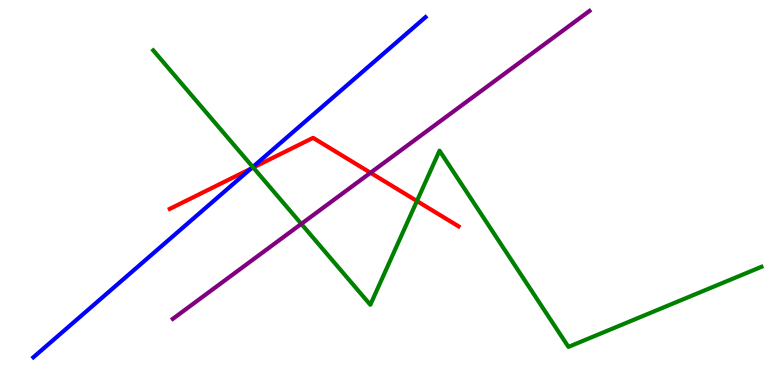[{'lines': ['blue', 'red'], 'intersections': [{'x': 3.24, 'y': 5.62}]}, {'lines': ['green', 'red'], 'intersections': [{'x': 3.27, 'y': 5.65}, {'x': 5.38, 'y': 4.78}]}, {'lines': ['purple', 'red'], 'intersections': [{'x': 4.78, 'y': 5.51}]}, {'lines': ['blue', 'green'], 'intersections': [{'x': 3.26, 'y': 5.66}]}, {'lines': ['blue', 'purple'], 'intersections': []}, {'lines': ['green', 'purple'], 'intersections': [{'x': 3.89, 'y': 4.18}]}]